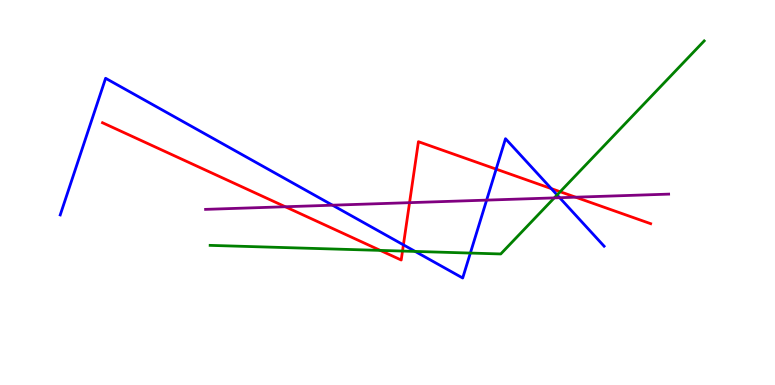[{'lines': ['blue', 'red'], 'intersections': [{'x': 5.21, 'y': 3.64}, {'x': 6.4, 'y': 5.61}, {'x': 7.11, 'y': 5.1}]}, {'lines': ['green', 'red'], 'intersections': [{'x': 4.91, 'y': 3.5}, {'x': 5.19, 'y': 3.48}, {'x': 7.23, 'y': 5.02}]}, {'lines': ['purple', 'red'], 'intersections': [{'x': 3.68, 'y': 4.63}, {'x': 5.28, 'y': 4.74}, {'x': 7.43, 'y': 4.88}]}, {'lines': ['blue', 'green'], 'intersections': [{'x': 5.36, 'y': 3.47}, {'x': 6.07, 'y': 3.43}, {'x': 7.19, 'y': 4.94}]}, {'lines': ['blue', 'purple'], 'intersections': [{'x': 4.29, 'y': 4.67}, {'x': 6.28, 'y': 4.8}, {'x': 7.22, 'y': 4.86}]}, {'lines': ['green', 'purple'], 'intersections': [{'x': 7.15, 'y': 4.86}]}]